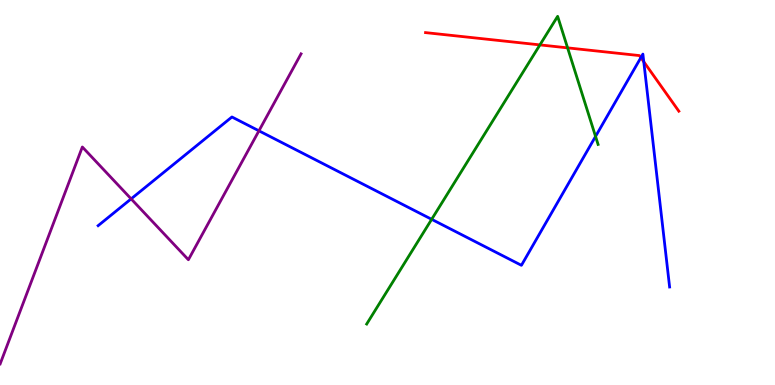[{'lines': ['blue', 'red'], 'intersections': [{'x': 8.27, 'y': 8.5}, {'x': 8.31, 'y': 8.4}]}, {'lines': ['green', 'red'], 'intersections': [{'x': 6.97, 'y': 8.83}, {'x': 7.32, 'y': 8.76}]}, {'lines': ['purple', 'red'], 'intersections': []}, {'lines': ['blue', 'green'], 'intersections': [{'x': 5.57, 'y': 4.3}, {'x': 7.68, 'y': 6.46}]}, {'lines': ['blue', 'purple'], 'intersections': [{'x': 1.69, 'y': 4.83}, {'x': 3.34, 'y': 6.6}]}, {'lines': ['green', 'purple'], 'intersections': []}]